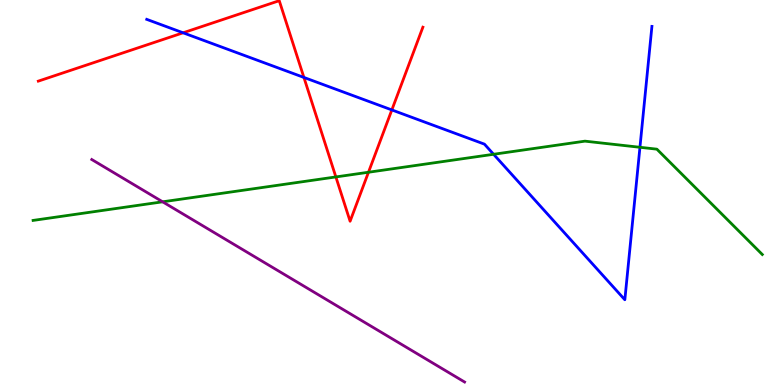[{'lines': ['blue', 'red'], 'intersections': [{'x': 2.36, 'y': 9.15}, {'x': 3.92, 'y': 7.99}, {'x': 5.06, 'y': 7.14}]}, {'lines': ['green', 'red'], 'intersections': [{'x': 4.33, 'y': 5.4}, {'x': 4.75, 'y': 5.53}]}, {'lines': ['purple', 'red'], 'intersections': []}, {'lines': ['blue', 'green'], 'intersections': [{'x': 6.37, 'y': 5.99}, {'x': 8.26, 'y': 6.17}]}, {'lines': ['blue', 'purple'], 'intersections': []}, {'lines': ['green', 'purple'], 'intersections': [{'x': 2.1, 'y': 4.76}]}]